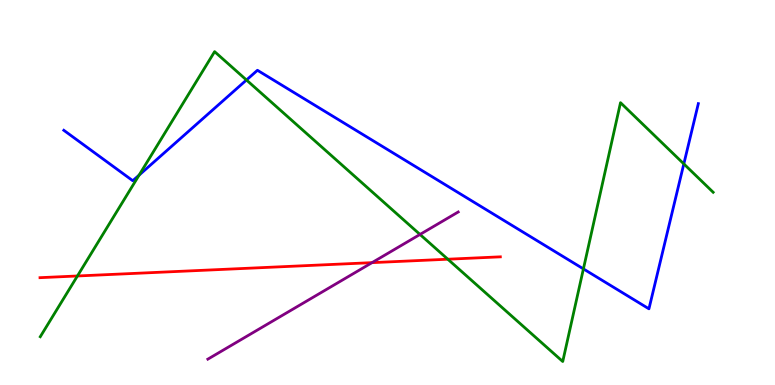[{'lines': ['blue', 'red'], 'intersections': []}, {'lines': ['green', 'red'], 'intersections': [{'x': 0.999, 'y': 2.83}, {'x': 5.78, 'y': 3.27}]}, {'lines': ['purple', 'red'], 'intersections': [{'x': 4.8, 'y': 3.18}]}, {'lines': ['blue', 'green'], 'intersections': [{'x': 1.79, 'y': 5.45}, {'x': 3.18, 'y': 7.92}, {'x': 7.53, 'y': 3.02}, {'x': 8.82, 'y': 5.74}]}, {'lines': ['blue', 'purple'], 'intersections': []}, {'lines': ['green', 'purple'], 'intersections': [{'x': 5.42, 'y': 3.91}]}]